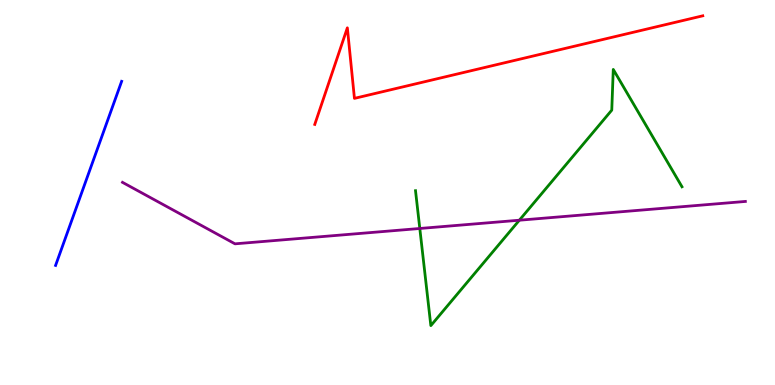[{'lines': ['blue', 'red'], 'intersections': []}, {'lines': ['green', 'red'], 'intersections': []}, {'lines': ['purple', 'red'], 'intersections': []}, {'lines': ['blue', 'green'], 'intersections': []}, {'lines': ['blue', 'purple'], 'intersections': []}, {'lines': ['green', 'purple'], 'intersections': [{'x': 5.42, 'y': 4.07}, {'x': 6.7, 'y': 4.28}]}]